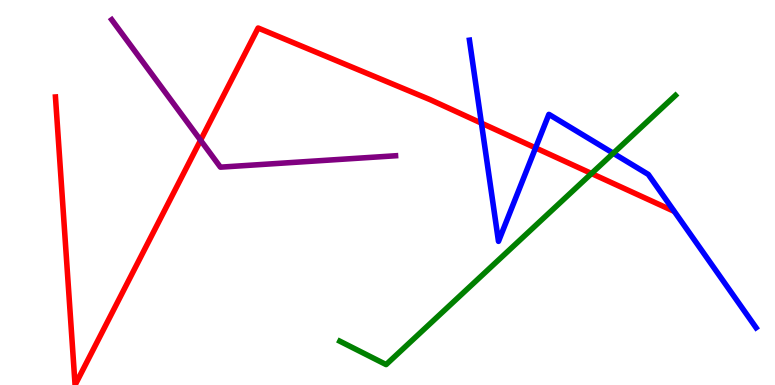[{'lines': ['blue', 'red'], 'intersections': [{'x': 6.21, 'y': 6.8}, {'x': 6.91, 'y': 6.16}]}, {'lines': ['green', 'red'], 'intersections': [{'x': 7.63, 'y': 5.49}]}, {'lines': ['purple', 'red'], 'intersections': [{'x': 2.59, 'y': 6.36}]}, {'lines': ['blue', 'green'], 'intersections': [{'x': 7.91, 'y': 6.02}]}, {'lines': ['blue', 'purple'], 'intersections': []}, {'lines': ['green', 'purple'], 'intersections': []}]